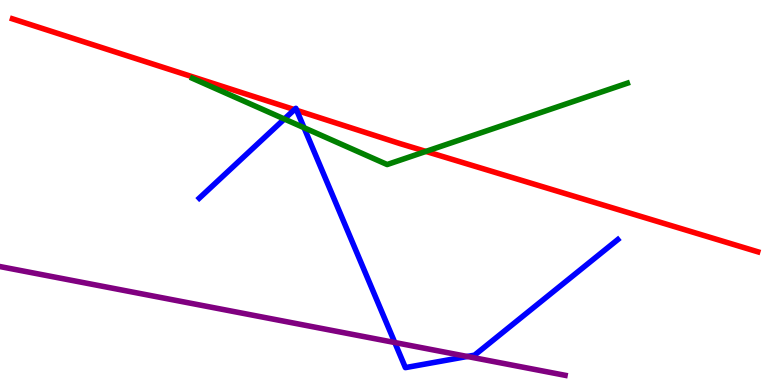[{'lines': ['blue', 'red'], 'intersections': [{'x': 3.8, 'y': 7.15}, {'x': 3.83, 'y': 7.13}]}, {'lines': ['green', 'red'], 'intersections': [{'x': 5.5, 'y': 6.07}]}, {'lines': ['purple', 'red'], 'intersections': []}, {'lines': ['blue', 'green'], 'intersections': [{'x': 3.67, 'y': 6.91}, {'x': 3.92, 'y': 6.68}]}, {'lines': ['blue', 'purple'], 'intersections': [{'x': 5.09, 'y': 1.1}, {'x': 6.03, 'y': 0.741}]}, {'lines': ['green', 'purple'], 'intersections': []}]